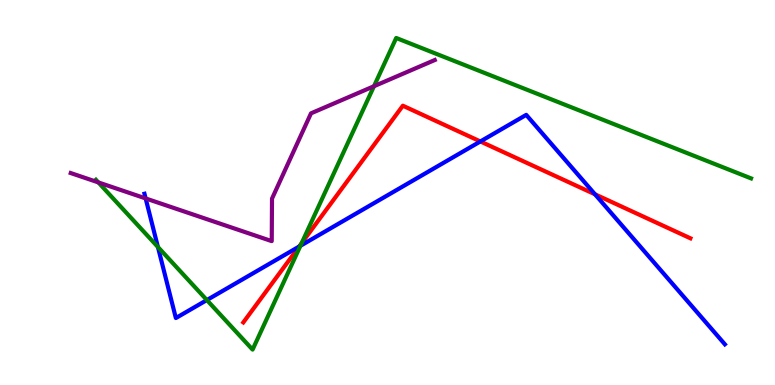[{'lines': ['blue', 'red'], 'intersections': [{'x': 3.86, 'y': 3.6}, {'x': 6.2, 'y': 6.33}, {'x': 7.68, 'y': 4.95}]}, {'lines': ['green', 'red'], 'intersections': [{'x': 3.89, 'y': 3.68}]}, {'lines': ['purple', 'red'], 'intersections': []}, {'lines': ['blue', 'green'], 'intersections': [{'x': 2.04, 'y': 3.58}, {'x': 2.67, 'y': 2.21}, {'x': 3.88, 'y': 3.62}]}, {'lines': ['blue', 'purple'], 'intersections': [{'x': 1.88, 'y': 4.85}]}, {'lines': ['green', 'purple'], 'intersections': [{'x': 1.27, 'y': 5.26}, {'x': 4.83, 'y': 7.76}]}]